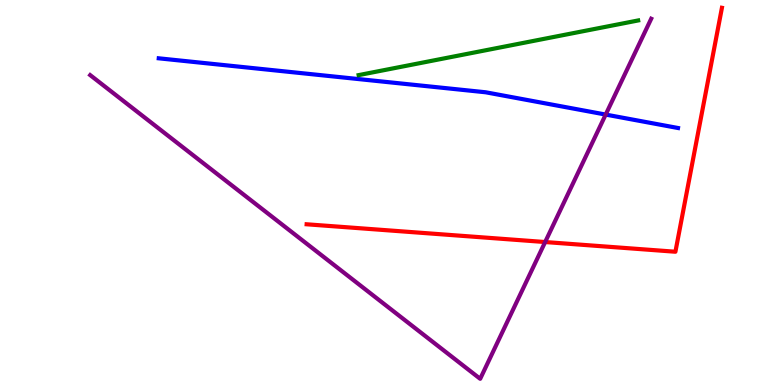[{'lines': ['blue', 'red'], 'intersections': []}, {'lines': ['green', 'red'], 'intersections': []}, {'lines': ['purple', 'red'], 'intersections': [{'x': 7.03, 'y': 3.71}]}, {'lines': ['blue', 'green'], 'intersections': []}, {'lines': ['blue', 'purple'], 'intersections': [{'x': 7.82, 'y': 7.02}]}, {'lines': ['green', 'purple'], 'intersections': []}]